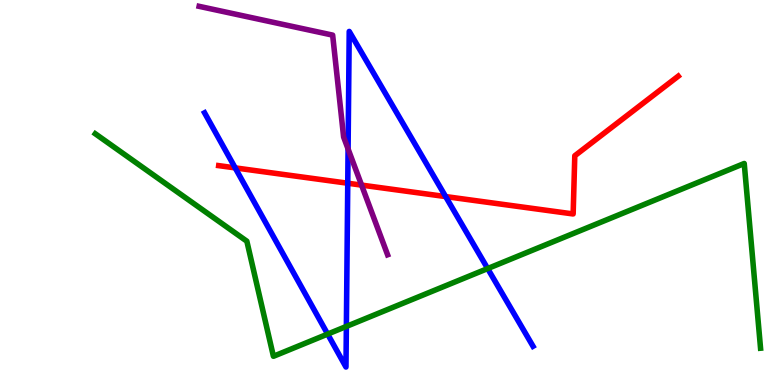[{'lines': ['blue', 'red'], 'intersections': [{'x': 3.03, 'y': 5.64}, {'x': 4.49, 'y': 5.24}, {'x': 5.75, 'y': 4.89}]}, {'lines': ['green', 'red'], 'intersections': []}, {'lines': ['purple', 'red'], 'intersections': [{'x': 4.67, 'y': 5.19}]}, {'lines': ['blue', 'green'], 'intersections': [{'x': 4.23, 'y': 1.32}, {'x': 4.47, 'y': 1.52}, {'x': 6.29, 'y': 3.02}]}, {'lines': ['blue', 'purple'], 'intersections': [{'x': 4.49, 'y': 6.13}]}, {'lines': ['green', 'purple'], 'intersections': []}]